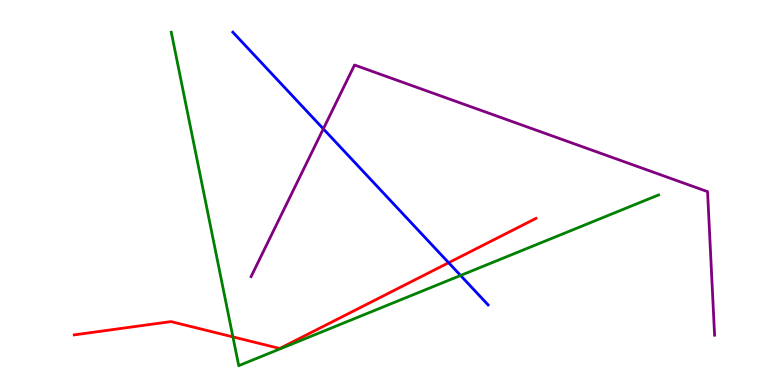[{'lines': ['blue', 'red'], 'intersections': [{'x': 5.79, 'y': 3.18}]}, {'lines': ['green', 'red'], 'intersections': [{'x': 3.01, 'y': 1.25}]}, {'lines': ['purple', 'red'], 'intersections': []}, {'lines': ['blue', 'green'], 'intersections': [{'x': 5.94, 'y': 2.84}]}, {'lines': ['blue', 'purple'], 'intersections': [{'x': 4.17, 'y': 6.65}]}, {'lines': ['green', 'purple'], 'intersections': []}]